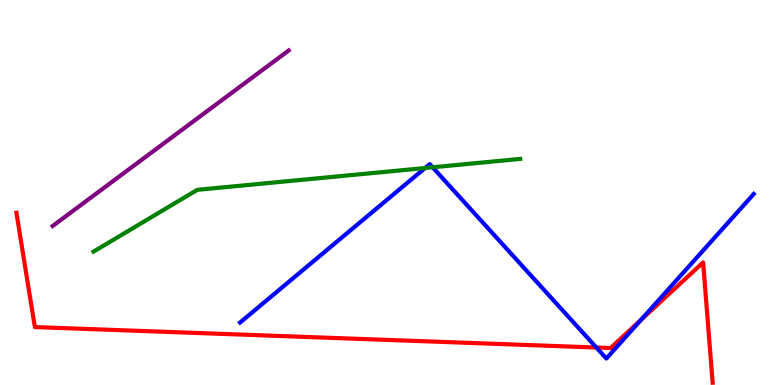[{'lines': ['blue', 'red'], 'intersections': [{'x': 7.7, 'y': 0.973}, {'x': 8.27, 'y': 1.69}]}, {'lines': ['green', 'red'], 'intersections': []}, {'lines': ['purple', 'red'], 'intersections': []}, {'lines': ['blue', 'green'], 'intersections': [{'x': 5.48, 'y': 5.64}, {'x': 5.58, 'y': 5.65}]}, {'lines': ['blue', 'purple'], 'intersections': []}, {'lines': ['green', 'purple'], 'intersections': []}]